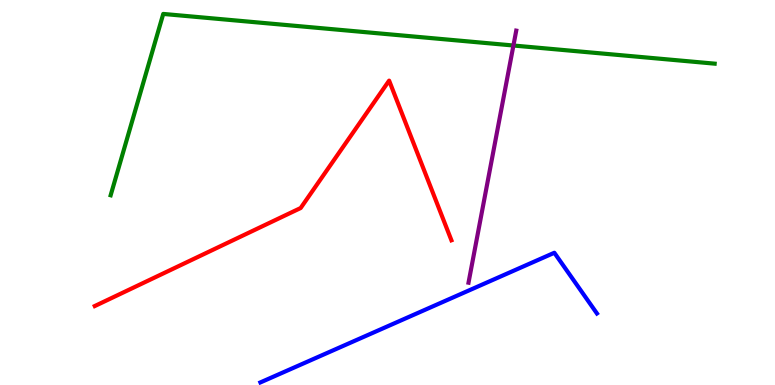[{'lines': ['blue', 'red'], 'intersections': []}, {'lines': ['green', 'red'], 'intersections': []}, {'lines': ['purple', 'red'], 'intersections': []}, {'lines': ['blue', 'green'], 'intersections': []}, {'lines': ['blue', 'purple'], 'intersections': []}, {'lines': ['green', 'purple'], 'intersections': [{'x': 6.62, 'y': 8.82}]}]